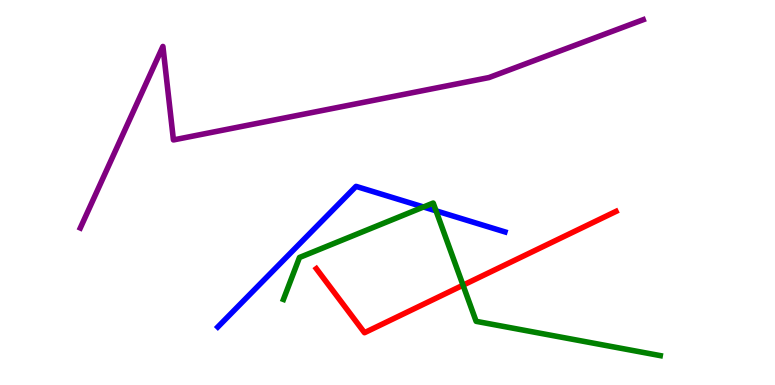[{'lines': ['blue', 'red'], 'intersections': []}, {'lines': ['green', 'red'], 'intersections': [{'x': 5.97, 'y': 2.59}]}, {'lines': ['purple', 'red'], 'intersections': []}, {'lines': ['blue', 'green'], 'intersections': [{'x': 5.46, 'y': 4.62}, {'x': 5.63, 'y': 4.52}]}, {'lines': ['blue', 'purple'], 'intersections': []}, {'lines': ['green', 'purple'], 'intersections': []}]